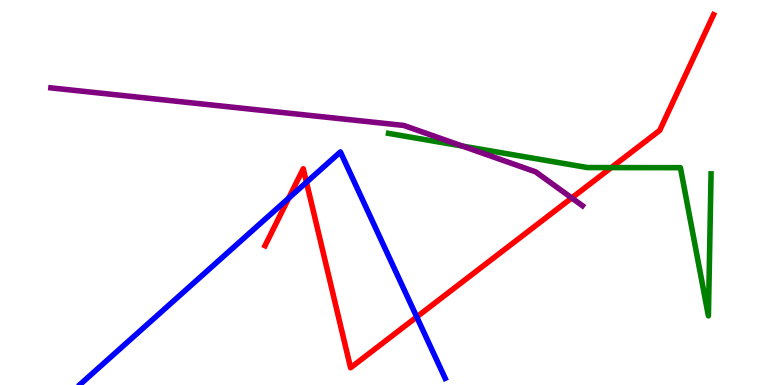[{'lines': ['blue', 'red'], 'intersections': [{'x': 3.72, 'y': 4.85}, {'x': 3.95, 'y': 5.27}, {'x': 5.38, 'y': 1.77}]}, {'lines': ['green', 'red'], 'intersections': [{'x': 7.89, 'y': 5.65}]}, {'lines': ['purple', 'red'], 'intersections': [{'x': 7.38, 'y': 4.86}]}, {'lines': ['blue', 'green'], 'intersections': []}, {'lines': ['blue', 'purple'], 'intersections': []}, {'lines': ['green', 'purple'], 'intersections': [{'x': 5.97, 'y': 6.21}]}]